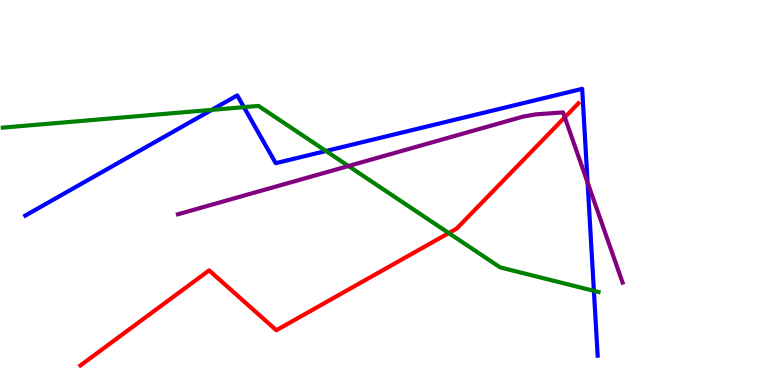[{'lines': ['blue', 'red'], 'intersections': []}, {'lines': ['green', 'red'], 'intersections': [{'x': 5.79, 'y': 3.95}]}, {'lines': ['purple', 'red'], 'intersections': [{'x': 7.29, 'y': 6.95}]}, {'lines': ['blue', 'green'], 'intersections': [{'x': 2.73, 'y': 7.15}, {'x': 3.15, 'y': 7.22}, {'x': 4.21, 'y': 6.08}, {'x': 7.66, 'y': 2.45}]}, {'lines': ['blue', 'purple'], 'intersections': [{'x': 7.58, 'y': 5.26}]}, {'lines': ['green', 'purple'], 'intersections': [{'x': 4.5, 'y': 5.69}]}]